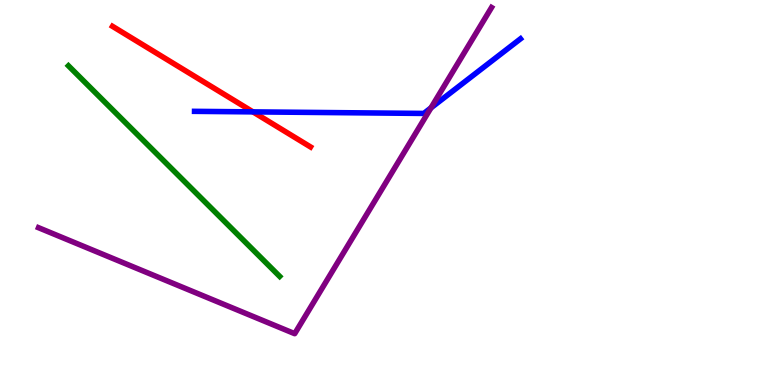[{'lines': ['blue', 'red'], 'intersections': [{'x': 3.26, 'y': 7.09}]}, {'lines': ['green', 'red'], 'intersections': []}, {'lines': ['purple', 'red'], 'intersections': []}, {'lines': ['blue', 'green'], 'intersections': []}, {'lines': ['blue', 'purple'], 'intersections': [{'x': 5.56, 'y': 7.2}]}, {'lines': ['green', 'purple'], 'intersections': []}]